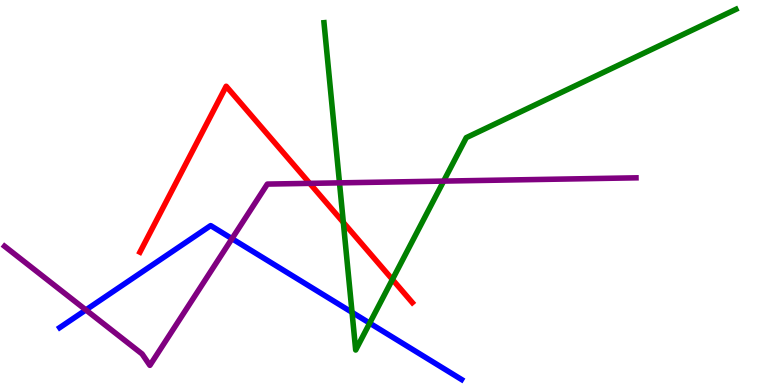[{'lines': ['blue', 'red'], 'intersections': []}, {'lines': ['green', 'red'], 'intersections': [{'x': 4.43, 'y': 4.22}, {'x': 5.06, 'y': 2.74}]}, {'lines': ['purple', 'red'], 'intersections': [{'x': 4.0, 'y': 5.24}]}, {'lines': ['blue', 'green'], 'intersections': [{'x': 4.54, 'y': 1.89}, {'x': 4.77, 'y': 1.61}]}, {'lines': ['blue', 'purple'], 'intersections': [{'x': 1.11, 'y': 1.95}, {'x': 2.99, 'y': 3.8}]}, {'lines': ['green', 'purple'], 'intersections': [{'x': 4.38, 'y': 5.25}, {'x': 5.72, 'y': 5.3}]}]